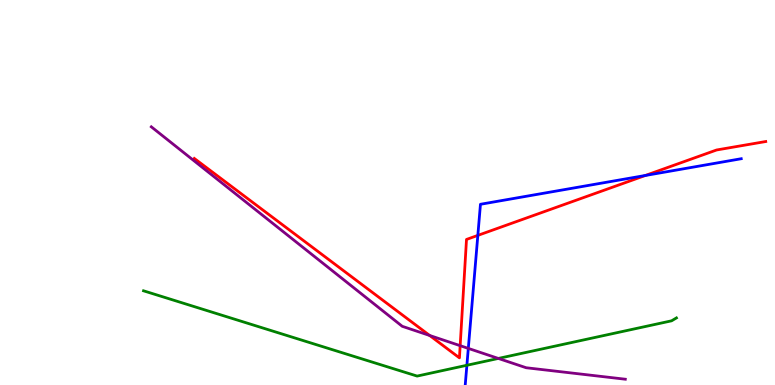[{'lines': ['blue', 'red'], 'intersections': [{'x': 6.17, 'y': 3.89}, {'x': 8.33, 'y': 5.44}]}, {'lines': ['green', 'red'], 'intersections': []}, {'lines': ['purple', 'red'], 'intersections': [{'x': 5.54, 'y': 1.29}, {'x': 5.94, 'y': 1.02}]}, {'lines': ['blue', 'green'], 'intersections': [{'x': 6.02, 'y': 0.512}]}, {'lines': ['blue', 'purple'], 'intersections': [{'x': 6.04, 'y': 0.951}]}, {'lines': ['green', 'purple'], 'intersections': [{'x': 6.43, 'y': 0.69}]}]